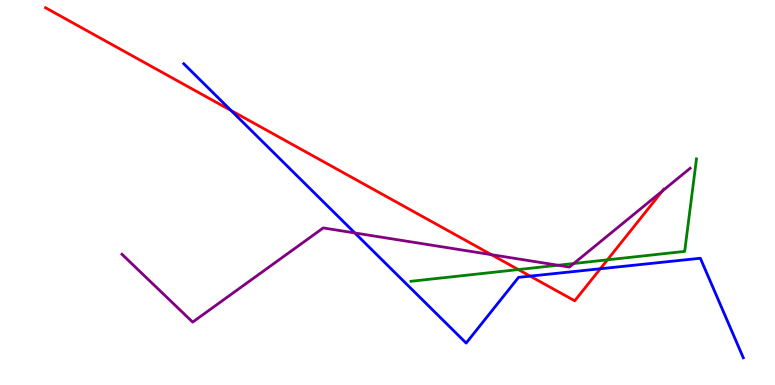[{'lines': ['blue', 'red'], 'intersections': [{'x': 2.98, 'y': 7.13}, {'x': 6.84, 'y': 2.83}, {'x': 7.75, 'y': 3.02}]}, {'lines': ['green', 'red'], 'intersections': [{'x': 6.69, 'y': 3.0}, {'x': 7.84, 'y': 3.25}]}, {'lines': ['purple', 'red'], 'intersections': [{'x': 6.34, 'y': 3.39}, {'x': 8.55, 'y': 5.04}]}, {'lines': ['blue', 'green'], 'intersections': []}, {'lines': ['blue', 'purple'], 'intersections': [{'x': 4.58, 'y': 3.95}]}, {'lines': ['green', 'purple'], 'intersections': [{'x': 7.2, 'y': 3.11}, {'x': 7.4, 'y': 3.16}]}]